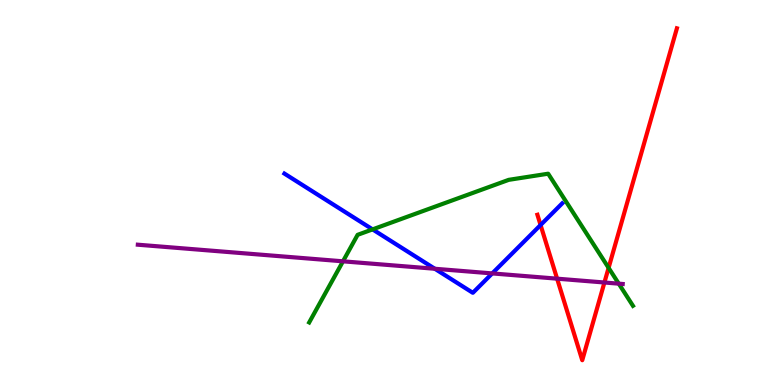[{'lines': ['blue', 'red'], 'intersections': [{'x': 6.98, 'y': 4.16}]}, {'lines': ['green', 'red'], 'intersections': [{'x': 7.85, 'y': 3.04}]}, {'lines': ['purple', 'red'], 'intersections': [{'x': 7.19, 'y': 2.76}, {'x': 7.8, 'y': 2.66}]}, {'lines': ['blue', 'green'], 'intersections': [{'x': 4.81, 'y': 4.04}]}, {'lines': ['blue', 'purple'], 'intersections': [{'x': 5.61, 'y': 3.02}, {'x': 6.35, 'y': 2.9}]}, {'lines': ['green', 'purple'], 'intersections': [{'x': 4.43, 'y': 3.21}, {'x': 7.98, 'y': 2.63}]}]